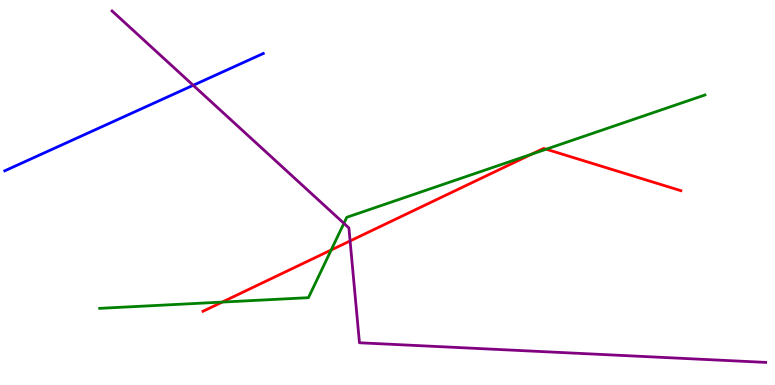[{'lines': ['blue', 'red'], 'intersections': []}, {'lines': ['green', 'red'], 'intersections': [{'x': 2.87, 'y': 2.15}, {'x': 4.27, 'y': 3.51}, {'x': 6.86, 'y': 5.99}, {'x': 7.05, 'y': 6.12}]}, {'lines': ['purple', 'red'], 'intersections': [{'x': 4.52, 'y': 3.74}]}, {'lines': ['blue', 'green'], 'intersections': []}, {'lines': ['blue', 'purple'], 'intersections': [{'x': 2.49, 'y': 7.78}]}, {'lines': ['green', 'purple'], 'intersections': [{'x': 4.44, 'y': 4.2}]}]